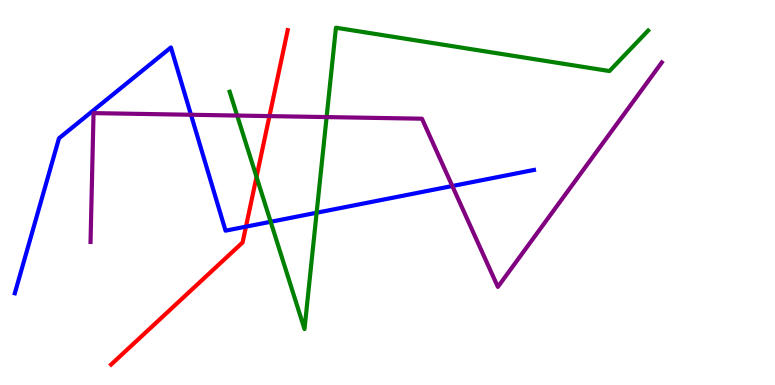[{'lines': ['blue', 'red'], 'intersections': [{'x': 3.17, 'y': 4.11}]}, {'lines': ['green', 'red'], 'intersections': [{'x': 3.31, 'y': 5.4}]}, {'lines': ['purple', 'red'], 'intersections': [{'x': 3.48, 'y': 6.98}]}, {'lines': ['blue', 'green'], 'intersections': [{'x': 3.49, 'y': 4.24}, {'x': 4.09, 'y': 4.47}]}, {'lines': ['blue', 'purple'], 'intersections': [{'x': 2.46, 'y': 7.02}, {'x': 5.84, 'y': 5.17}]}, {'lines': ['green', 'purple'], 'intersections': [{'x': 3.06, 'y': 7.0}, {'x': 4.21, 'y': 6.96}]}]